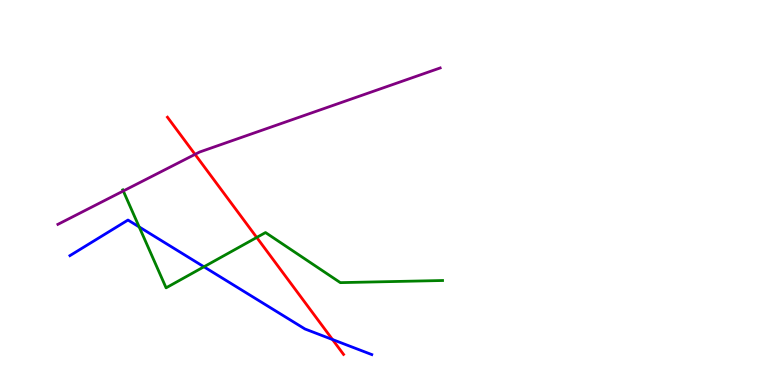[{'lines': ['blue', 'red'], 'intersections': [{'x': 4.29, 'y': 1.18}]}, {'lines': ['green', 'red'], 'intersections': [{'x': 3.31, 'y': 3.83}]}, {'lines': ['purple', 'red'], 'intersections': [{'x': 2.52, 'y': 5.99}]}, {'lines': ['blue', 'green'], 'intersections': [{'x': 1.8, 'y': 4.11}, {'x': 2.63, 'y': 3.07}]}, {'lines': ['blue', 'purple'], 'intersections': []}, {'lines': ['green', 'purple'], 'intersections': [{'x': 1.59, 'y': 5.04}]}]